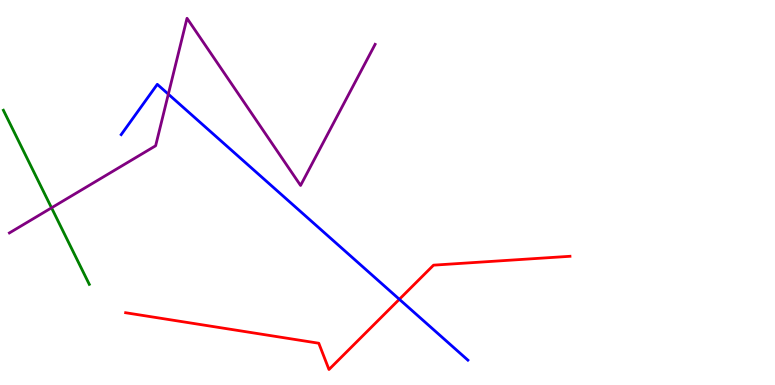[{'lines': ['blue', 'red'], 'intersections': [{'x': 5.15, 'y': 2.23}]}, {'lines': ['green', 'red'], 'intersections': []}, {'lines': ['purple', 'red'], 'intersections': []}, {'lines': ['blue', 'green'], 'intersections': []}, {'lines': ['blue', 'purple'], 'intersections': [{'x': 2.17, 'y': 7.55}]}, {'lines': ['green', 'purple'], 'intersections': [{'x': 0.665, 'y': 4.6}]}]